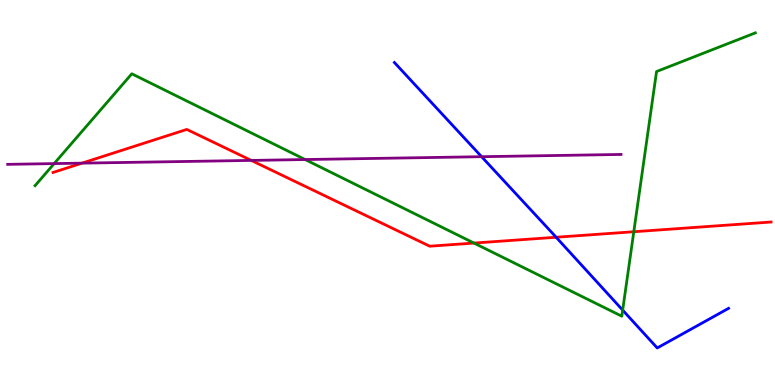[{'lines': ['blue', 'red'], 'intersections': [{'x': 7.18, 'y': 3.84}]}, {'lines': ['green', 'red'], 'intersections': [{'x': 6.12, 'y': 3.69}, {'x': 8.18, 'y': 3.98}]}, {'lines': ['purple', 'red'], 'intersections': [{'x': 1.06, 'y': 5.76}, {'x': 3.24, 'y': 5.83}]}, {'lines': ['blue', 'green'], 'intersections': [{'x': 8.03, 'y': 1.94}]}, {'lines': ['blue', 'purple'], 'intersections': [{'x': 6.21, 'y': 5.93}]}, {'lines': ['green', 'purple'], 'intersections': [{'x': 0.699, 'y': 5.75}, {'x': 3.94, 'y': 5.86}]}]